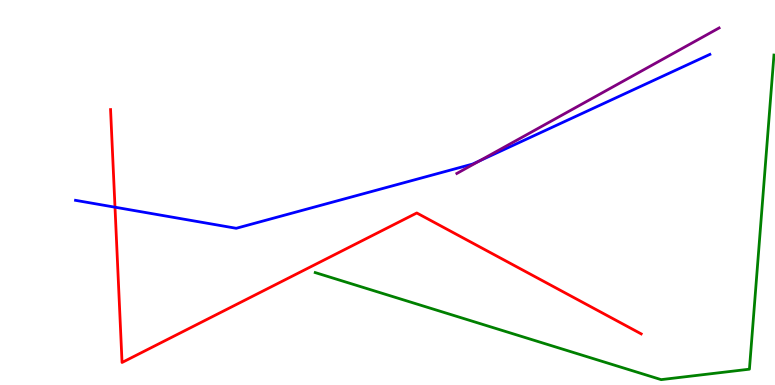[{'lines': ['blue', 'red'], 'intersections': [{'x': 1.48, 'y': 4.62}]}, {'lines': ['green', 'red'], 'intersections': []}, {'lines': ['purple', 'red'], 'intersections': []}, {'lines': ['blue', 'green'], 'intersections': []}, {'lines': ['blue', 'purple'], 'intersections': [{'x': 6.19, 'y': 5.82}]}, {'lines': ['green', 'purple'], 'intersections': []}]